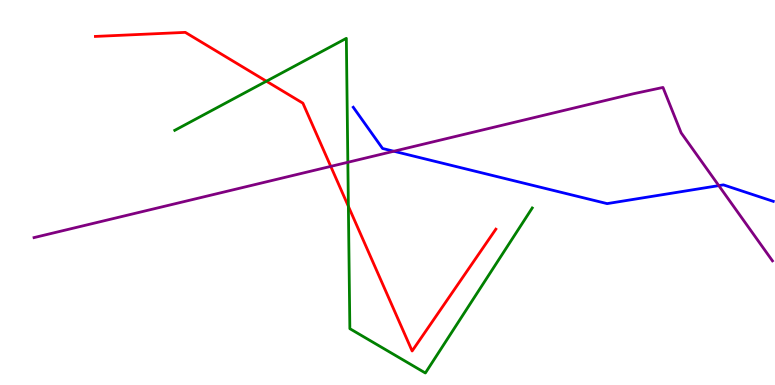[{'lines': ['blue', 'red'], 'intersections': []}, {'lines': ['green', 'red'], 'intersections': [{'x': 3.44, 'y': 7.89}, {'x': 4.5, 'y': 4.64}]}, {'lines': ['purple', 'red'], 'intersections': [{'x': 4.27, 'y': 5.68}]}, {'lines': ['blue', 'green'], 'intersections': []}, {'lines': ['blue', 'purple'], 'intersections': [{'x': 5.08, 'y': 6.07}, {'x': 9.27, 'y': 5.18}]}, {'lines': ['green', 'purple'], 'intersections': [{'x': 4.49, 'y': 5.78}]}]